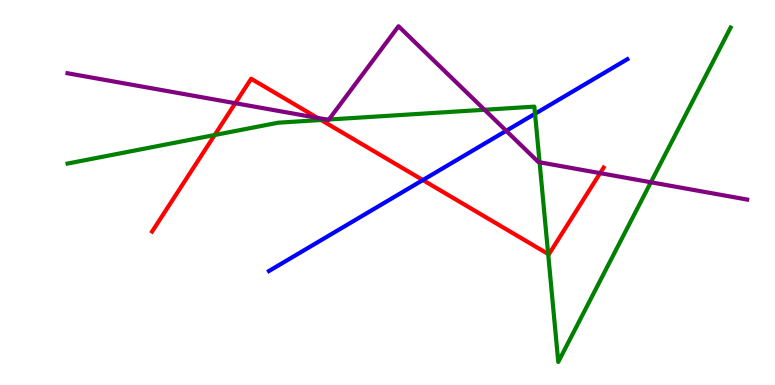[{'lines': ['blue', 'red'], 'intersections': [{'x': 5.46, 'y': 5.32}]}, {'lines': ['green', 'red'], 'intersections': [{'x': 2.77, 'y': 6.49}, {'x': 4.14, 'y': 6.88}, {'x': 7.07, 'y': 3.4}]}, {'lines': ['purple', 'red'], 'intersections': [{'x': 3.04, 'y': 7.32}, {'x': 4.1, 'y': 6.94}, {'x': 7.74, 'y': 5.5}]}, {'lines': ['blue', 'green'], 'intersections': [{'x': 6.9, 'y': 7.05}]}, {'lines': ['blue', 'purple'], 'intersections': [{'x': 6.53, 'y': 6.6}]}, {'lines': ['green', 'purple'], 'intersections': [{'x': 4.22, 'y': 6.89}, {'x': 4.24, 'y': 6.9}, {'x': 6.25, 'y': 7.15}, {'x': 6.96, 'y': 5.79}, {'x': 8.4, 'y': 5.27}]}]